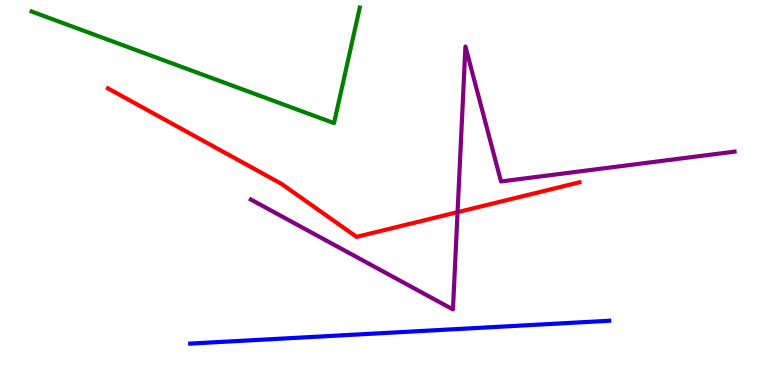[{'lines': ['blue', 'red'], 'intersections': []}, {'lines': ['green', 'red'], 'intersections': []}, {'lines': ['purple', 'red'], 'intersections': [{'x': 5.9, 'y': 4.49}]}, {'lines': ['blue', 'green'], 'intersections': []}, {'lines': ['blue', 'purple'], 'intersections': []}, {'lines': ['green', 'purple'], 'intersections': []}]